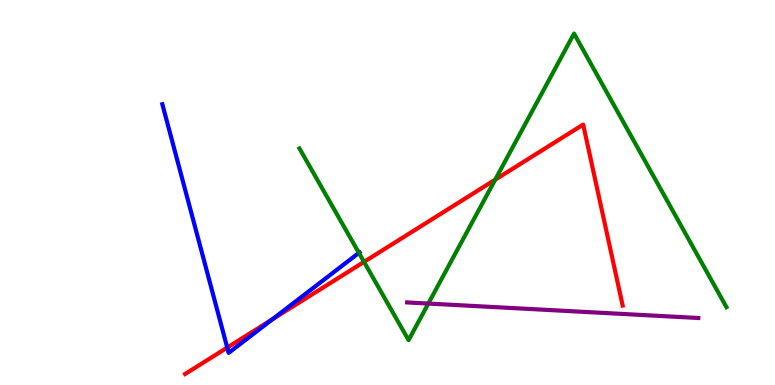[{'lines': ['blue', 'red'], 'intersections': [{'x': 2.93, 'y': 0.972}, {'x': 3.51, 'y': 1.71}]}, {'lines': ['green', 'red'], 'intersections': [{'x': 4.7, 'y': 3.2}, {'x': 6.39, 'y': 5.33}]}, {'lines': ['purple', 'red'], 'intersections': []}, {'lines': ['blue', 'green'], 'intersections': [{'x': 4.63, 'y': 3.43}]}, {'lines': ['blue', 'purple'], 'intersections': []}, {'lines': ['green', 'purple'], 'intersections': [{'x': 5.53, 'y': 2.12}]}]